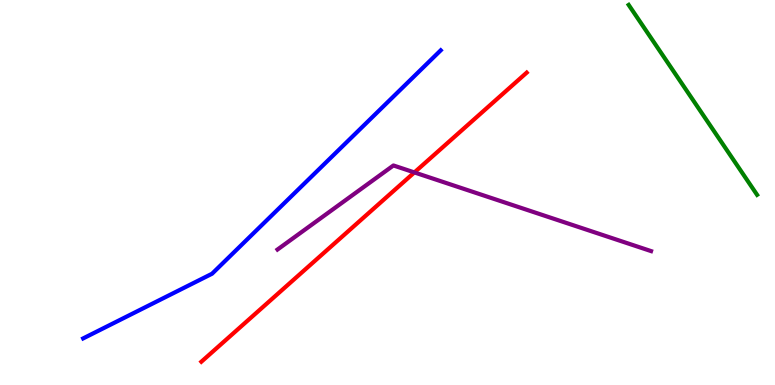[{'lines': ['blue', 'red'], 'intersections': []}, {'lines': ['green', 'red'], 'intersections': []}, {'lines': ['purple', 'red'], 'intersections': [{'x': 5.35, 'y': 5.52}]}, {'lines': ['blue', 'green'], 'intersections': []}, {'lines': ['blue', 'purple'], 'intersections': []}, {'lines': ['green', 'purple'], 'intersections': []}]